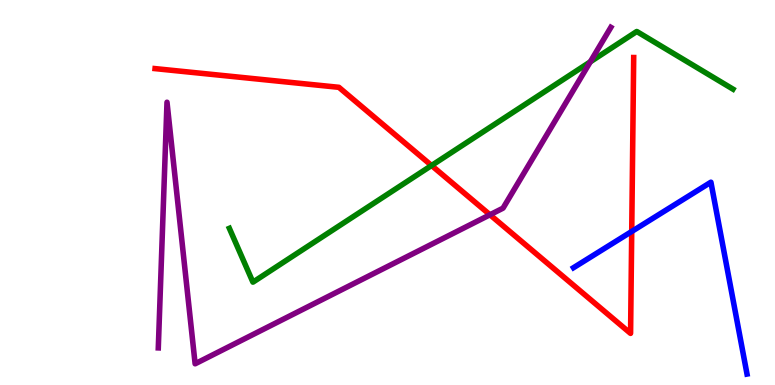[{'lines': ['blue', 'red'], 'intersections': [{'x': 8.15, 'y': 3.99}]}, {'lines': ['green', 'red'], 'intersections': [{'x': 5.57, 'y': 5.7}]}, {'lines': ['purple', 'red'], 'intersections': [{'x': 6.32, 'y': 4.42}]}, {'lines': ['blue', 'green'], 'intersections': []}, {'lines': ['blue', 'purple'], 'intersections': []}, {'lines': ['green', 'purple'], 'intersections': [{'x': 7.62, 'y': 8.39}]}]